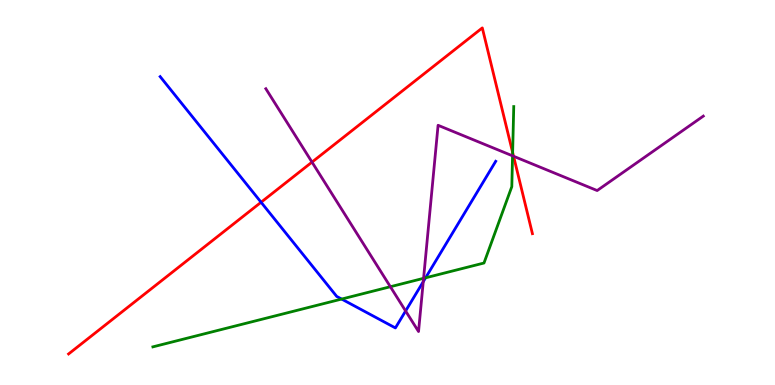[{'lines': ['blue', 'red'], 'intersections': [{'x': 3.37, 'y': 4.75}]}, {'lines': ['green', 'red'], 'intersections': [{'x': 6.61, 'y': 6.04}]}, {'lines': ['purple', 'red'], 'intersections': [{'x': 4.03, 'y': 5.79}, {'x': 6.63, 'y': 5.94}]}, {'lines': ['blue', 'green'], 'intersections': [{'x': 4.41, 'y': 2.23}, {'x': 5.49, 'y': 2.78}]}, {'lines': ['blue', 'purple'], 'intersections': [{'x': 5.23, 'y': 1.92}, {'x': 5.46, 'y': 2.68}]}, {'lines': ['green', 'purple'], 'intersections': [{'x': 5.04, 'y': 2.55}, {'x': 5.47, 'y': 2.77}, {'x': 6.61, 'y': 5.95}]}]